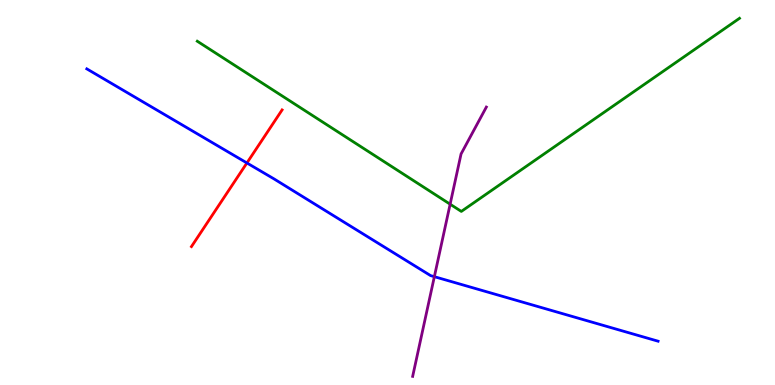[{'lines': ['blue', 'red'], 'intersections': [{'x': 3.19, 'y': 5.77}]}, {'lines': ['green', 'red'], 'intersections': []}, {'lines': ['purple', 'red'], 'intersections': []}, {'lines': ['blue', 'green'], 'intersections': []}, {'lines': ['blue', 'purple'], 'intersections': [{'x': 5.6, 'y': 2.81}]}, {'lines': ['green', 'purple'], 'intersections': [{'x': 5.81, 'y': 4.7}]}]